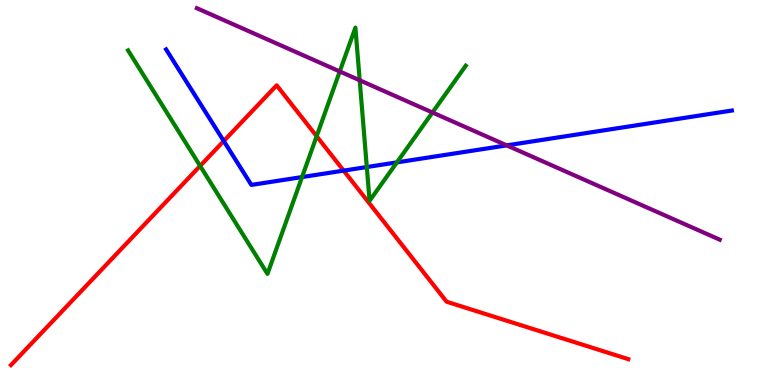[{'lines': ['blue', 'red'], 'intersections': [{'x': 2.89, 'y': 6.34}, {'x': 4.43, 'y': 5.57}]}, {'lines': ['green', 'red'], 'intersections': [{'x': 2.58, 'y': 5.69}, {'x': 4.09, 'y': 6.46}]}, {'lines': ['purple', 'red'], 'intersections': []}, {'lines': ['blue', 'green'], 'intersections': [{'x': 3.9, 'y': 5.4}, {'x': 4.73, 'y': 5.66}, {'x': 5.12, 'y': 5.78}]}, {'lines': ['blue', 'purple'], 'intersections': [{'x': 6.54, 'y': 6.22}]}, {'lines': ['green', 'purple'], 'intersections': [{'x': 4.38, 'y': 8.14}, {'x': 4.64, 'y': 7.91}, {'x': 5.58, 'y': 7.08}]}]